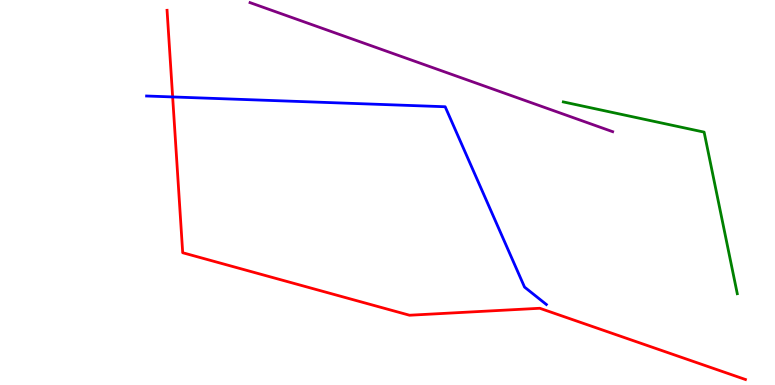[{'lines': ['blue', 'red'], 'intersections': [{'x': 2.23, 'y': 7.48}]}, {'lines': ['green', 'red'], 'intersections': []}, {'lines': ['purple', 'red'], 'intersections': []}, {'lines': ['blue', 'green'], 'intersections': []}, {'lines': ['blue', 'purple'], 'intersections': []}, {'lines': ['green', 'purple'], 'intersections': []}]